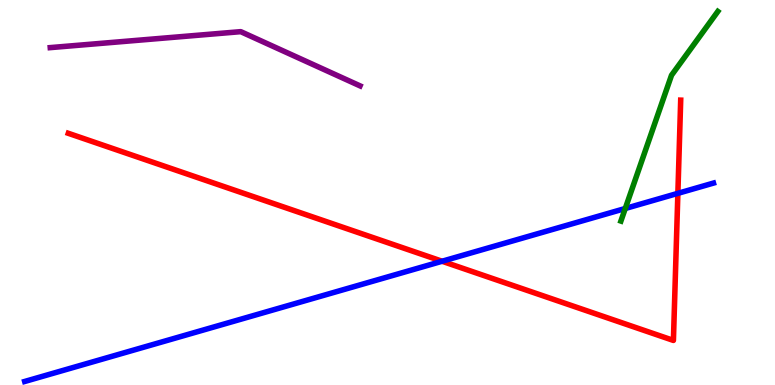[{'lines': ['blue', 'red'], 'intersections': [{'x': 5.7, 'y': 3.21}, {'x': 8.75, 'y': 4.98}]}, {'lines': ['green', 'red'], 'intersections': []}, {'lines': ['purple', 'red'], 'intersections': []}, {'lines': ['blue', 'green'], 'intersections': [{'x': 8.07, 'y': 4.58}]}, {'lines': ['blue', 'purple'], 'intersections': []}, {'lines': ['green', 'purple'], 'intersections': []}]